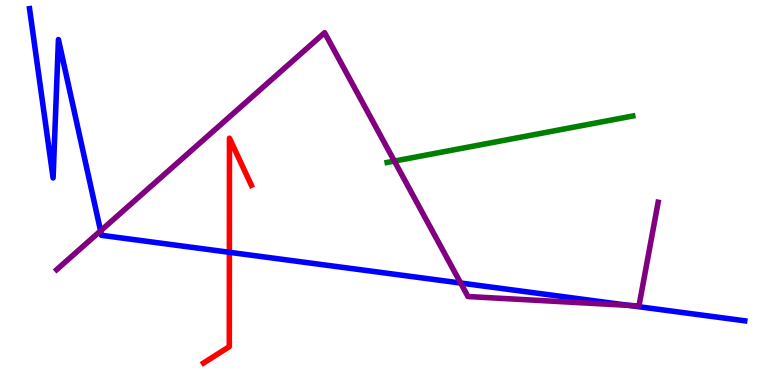[{'lines': ['blue', 'red'], 'intersections': [{'x': 2.96, 'y': 3.45}]}, {'lines': ['green', 'red'], 'intersections': []}, {'lines': ['purple', 'red'], 'intersections': []}, {'lines': ['blue', 'green'], 'intersections': []}, {'lines': ['blue', 'purple'], 'intersections': [{'x': 1.3, 'y': 4.0}, {'x': 5.94, 'y': 2.65}, {'x': 8.11, 'y': 2.07}]}, {'lines': ['green', 'purple'], 'intersections': [{'x': 5.09, 'y': 5.82}]}]